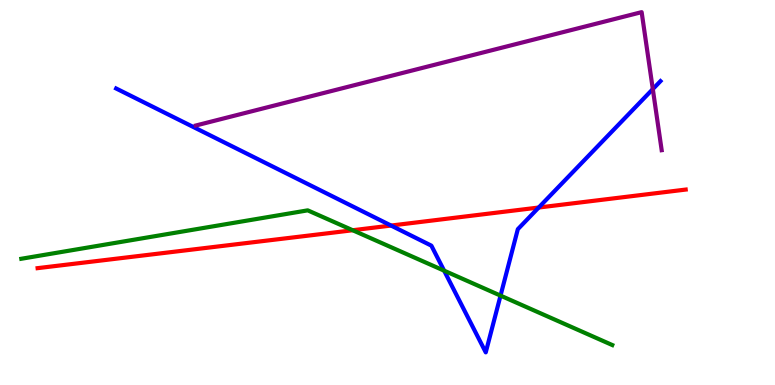[{'lines': ['blue', 'red'], 'intersections': [{'x': 5.05, 'y': 4.14}, {'x': 6.95, 'y': 4.61}]}, {'lines': ['green', 'red'], 'intersections': [{'x': 4.55, 'y': 4.02}]}, {'lines': ['purple', 'red'], 'intersections': []}, {'lines': ['blue', 'green'], 'intersections': [{'x': 5.73, 'y': 2.97}, {'x': 6.46, 'y': 2.32}]}, {'lines': ['blue', 'purple'], 'intersections': [{'x': 8.42, 'y': 7.69}]}, {'lines': ['green', 'purple'], 'intersections': []}]